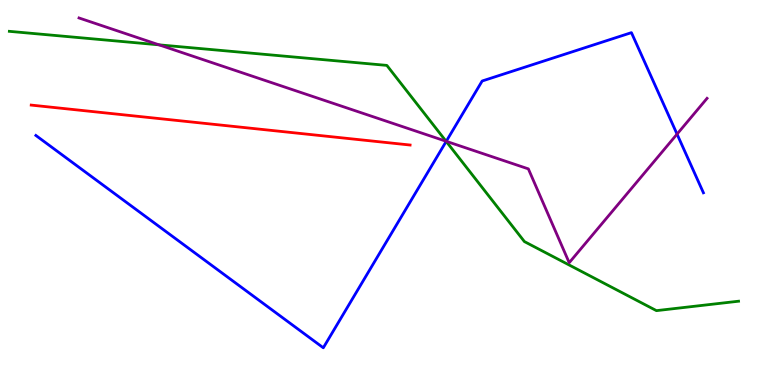[{'lines': ['blue', 'red'], 'intersections': []}, {'lines': ['green', 'red'], 'intersections': []}, {'lines': ['purple', 'red'], 'intersections': []}, {'lines': ['blue', 'green'], 'intersections': [{'x': 5.76, 'y': 6.33}]}, {'lines': ['blue', 'purple'], 'intersections': [{'x': 5.76, 'y': 6.33}, {'x': 8.74, 'y': 6.52}]}, {'lines': ['green', 'purple'], 'intersections': [{'x': 2.05, 'y': 8.84}, {'x': 5.76, 'y': 6.33}]}]